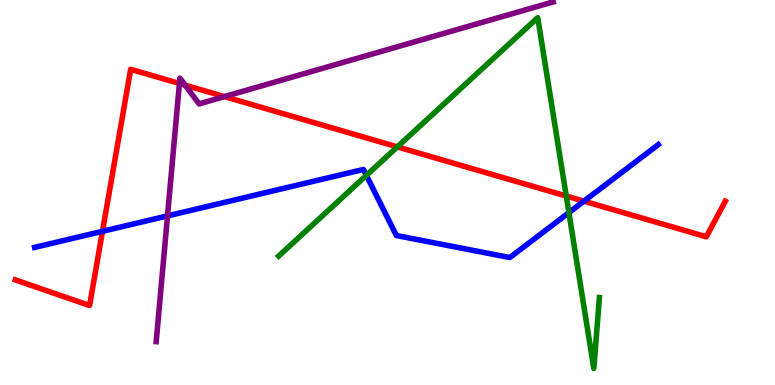[{'lines': ['blue', 'red'], 'intersections': [{'x': 1.32, 'y': 3.99}, {'x': 7.53, 'y': 4.77}]}, {'lines': ['green', 'red'], 'intersections': [{'x': 5.13, 'y': 6.18}, {'x': 7.31, 'y': 4.91}]}, {'lines': ['purple', 'red'], 'intersections': [{'x': 2.32, 'y': 7.83}, {'x': 2.39, 'y': 7.79}, {'x': 2.9, 'y': 7.49}]}, {'lines': ['blue', 'green'], 'intersections': [{'x': 4.73, 'y': 5.45}, {'x': 7.34, 'y': 4.48}]}, {'lines': ['blue', 'purple'], 'intersections': [{'x': 2.16, 'y': 4.39}]}, {'lines': ['green', 'purple'], 'intersections': []}]